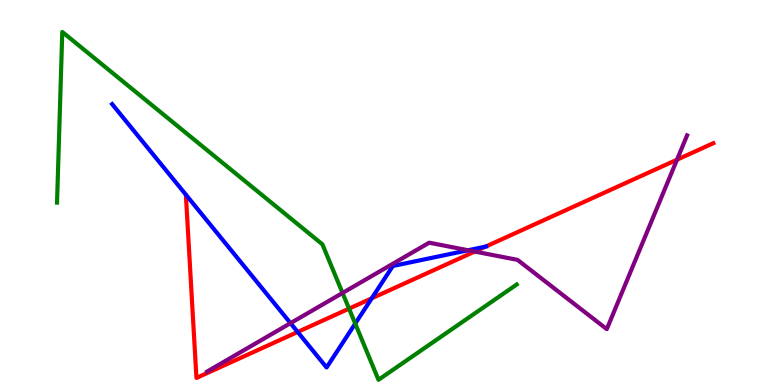[{'lines': ['blue', 'red'], 'intersections': [{'x': 3.84, 'y': 1.38}, {'x': 4.8, 'y': 2.25}, {'x': 6.27, 'y': 3.6}]}, {'lines': ['green', 'red'], 'intersections': [{'x': 4.5, 'y': 1.98}]}, {'lines': ['purple', 'red'], 'intersections': [{'x': 6.13, 'y': 3.47}, {'x': 8.74, 'y': 5.85}]}, {'lines': ['blue', 'green'], 'intersections': [{'x': 4.58, 'y': 1.59}]}, {'lines': ['blue', 'purple'], 'intersections': [{'x': 3.75, 'y': 1.61}, {'x': 6.04, 'y': 3.5}]}, {'lines': ['green', 'purple'], 'intersections': [{'x': 4.42, 'y': 2.39}]}]